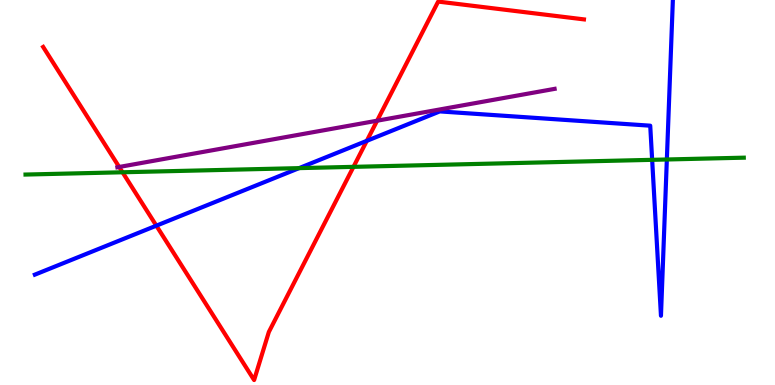[{'lines': ['blue', 'red'], 'intersections': [{'x': 2.02, 'y': 4.14}, {'x': 4.73, 'y': 6.34}]}, {'lines': ['green', 'red'], 'intersections': [{'x': 1.58, 'y': 5.53}, {'x': 4.56, 'y': 5.67}]}, {'lines': ['purple', 'red'], 'intersections': [{'x': 1.54, 'y': 5.66}, {'x': 4.87, 'y': 6.86}]}, {'lines': ['blue', 'green'], 'intersections': [{'x': 3.86, 'y': 5.63}, {'x': 8.41, 'y': 5.85}, {'x': 8.6, 'y': 5.86}]}, {'lines': ['blue', 'purple'], 'intersections': []}, {'lines': ['green', 'purple'], 'intersections': []}]